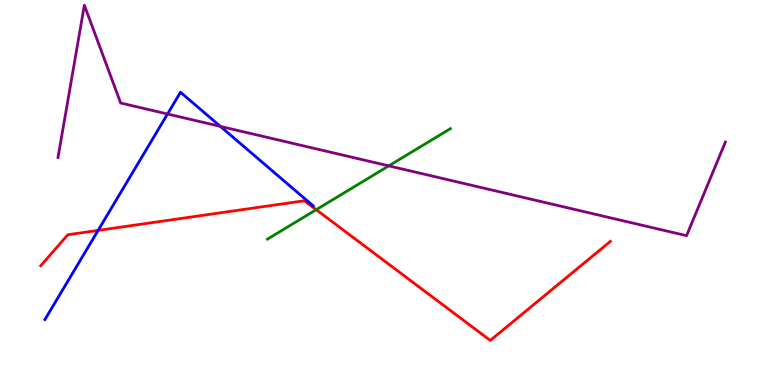[{'lines': ['blue', 'red'], 'intersections': [{'x': 1.27, 'y': 4.02}]}, {'lines': ['green', 'red'], 'intersections': [{'x': 4.08, 'y': 4.55}]}, {'lines': ['purple', 'red'], 'intersections': []}, {'lines': ['blue', 'green'], 'intersections': []}, {'lines': ['blue', 'purple'], 'intersections': [{'x': 2.16, 'y': 7.04}, {'x': 2.84, 'y': 6.72}]}, {'lines': ['green', 'purple'], 'intersections': [{'x': 5.02, 'y': 5.69}]}]